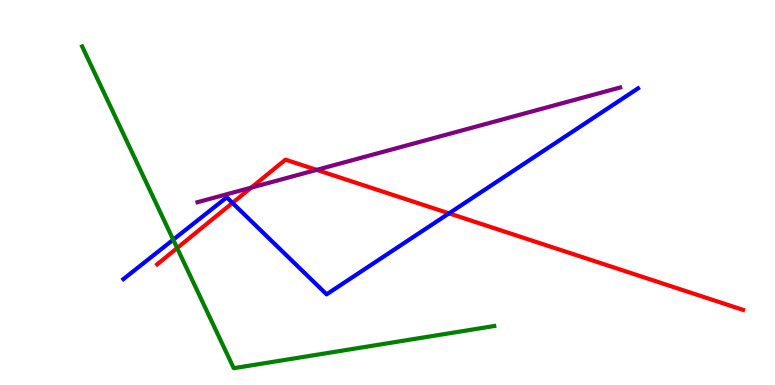[{'lines': ['blue', 'red'], 'intersections': [{'x': 3.0, 'y': 4.73}, {'x': 5.79, 'y': 4.46}]}, {'lines': ['green', 'red'], 'intersections': [{'x': 2.29, 'y': 3.56}]}, {'lines': ['purple', 'red'], 'intersections': [{'x': 3.24, 'y': 5.13}, {'x': 4.09, 'y': 5.59}]}, {'lines': ['blue', 'green'], 'intersections': [{'x': 2.24, 'y': 3.77}]}, {'lines': ['blue', 'purple'], 'intersections': []}, {'lines': ['green', 'purple'], 'intersections': []}]